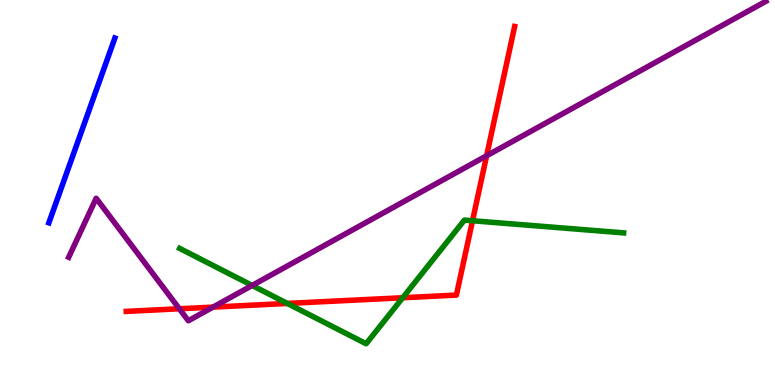[{'lines': ['blue', 'red'], 'intersections': []}, {'lines': ['green', 'red'], 'intersections': [{'x': 3.71, 'y': 2.12}, {'x': 5.2, 'y': 2.27}, {'x': 6.1, 'y': 4.27}]}, {'lines': ['purple', 'red'], 'intersections': [{'x': 2.31, 'y': 1.98}, {'x': 2.75, 'y': 2.02}, {'x': 6.28, 'y': 5.95}]}, {'lines': ['blue', 'green'], 'intersections': []}, {'lines': ['blue', 'purple'], 'intersections': []}, {'lines': ['green', 'purple'], 'intersections': [{'x': 3.25, 'y': 2.59}]}]